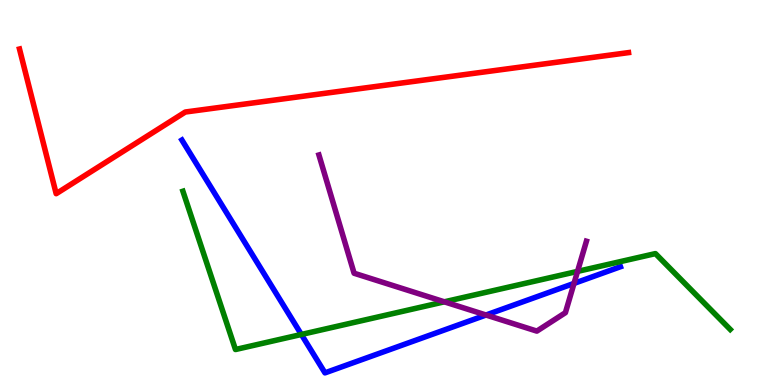[{'lines': ['blue', 'red'], 'intersections': []}, {'lines': ['green', 'red'], 'intersections': []}, {'lines': ['purple', 'red'], 'intersections': []}, {'lines': ['blue', 'green'], 'intersections': [{'x': 3.89, 'y': 1.31}]}, {'lines': ['blue', 'purple'], 'intersections': [{'x': 6.27, 'y': 1.82}, {'x': 7.41, 'y': 2.64}]}, {'lines': ['green', 'purple'], 'intersections': [{'x': 5.73, 'y': 2.16}, {'x': 7.45, 'y': 2.95}]}]